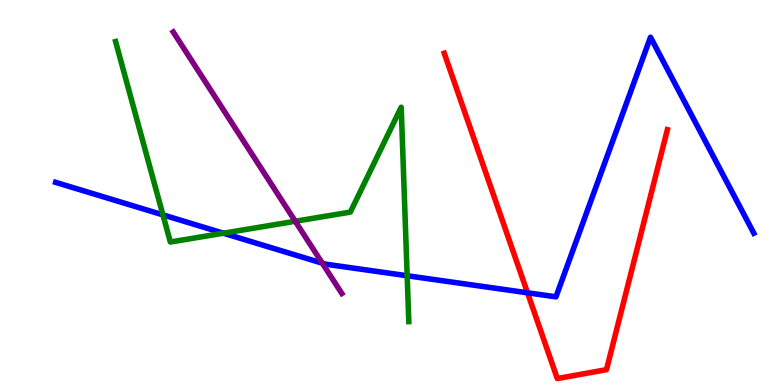[{'lines': ['blue', 'red'], 'intersections': [{'x': 6.81, 'y': 2.4}]}, {'lines': ['green', 'red'], 'intersections': []}, {'lines': ['purple', 'red'], 'intersections': []}, {'lines': ['blue', 'green'], 'intersections': [{'x': 2.1, 'y': 4.42}, {'x': 2.88, 'y': 3.94}, {'x': 5.25, 'y': 2.84}]}, {'lines': ['blue', 'purple'], 'intersections': [{'x': 4.16, 'y': 3.16}]}, {'lines': ['green', 'purple'], 'intersections': [{'x': 3.81, 'y': 4.25}]}]